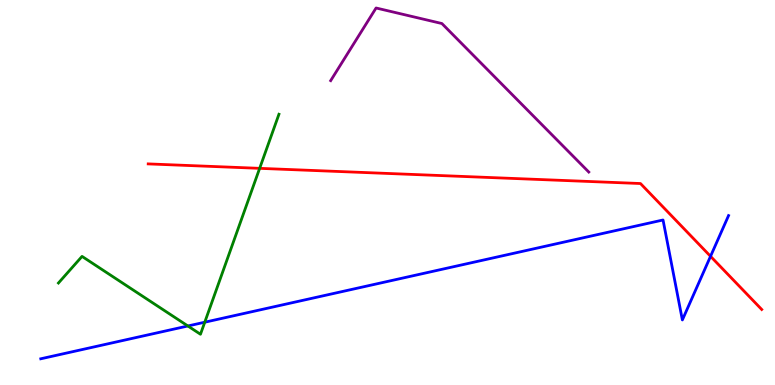[{'lines': ['blue', 'red'], 'intersections': [{'x': 9.17, 'y': 3.34}]}, {'lines': ['green', 'red'], 'intersections': [{'x': 3.35, 'y': 5.63}]}, {'lines': ['purple', 'red'], 'intersections': []}, {'lines': ['blue', 'green'], 'intersections': [{'x': 2.42, 'y': 1.53}, {'x': 2.64, 'y': 1.63}]}, {'lines': ['blue', 'purple'], 'intersections': []}, {'lines': ['green', 'purple'], 'intersections': []}]